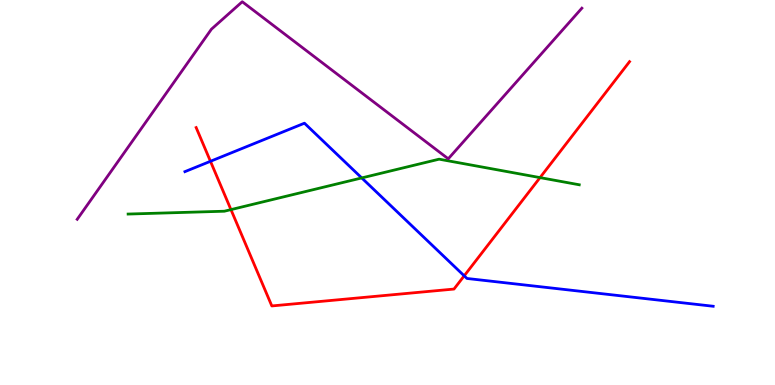[{'lines': ['blue', 'red'], 'intersections': [{'x': 2.72, 'y': 5.81}, {'x': 5.99, 'y': 2.84}]}, {'lines': ['green', 'red'], 'intersections': [{'x': 2.98, 'y': 4.56}, {'x': 6.97, 'y': 5.39}]}, {'lines': ['purple', 'red'], 'intersections': []}, {'lines': ['blue', 'green'], 'intersections': [{'x': 4.67, 'y': 5.38}]}, {'lines': ['blue', 'purple'], 'intersections': []}, {'lines': ['green', 'purple'], 'intersections': []}]